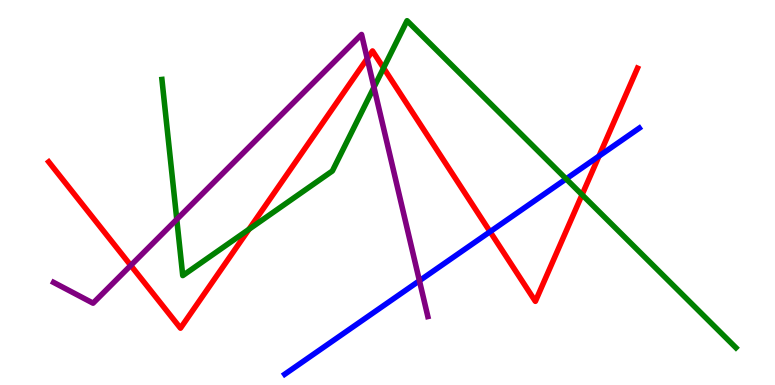[{'lines': ['blue', 'red'], 'intersections': [{'x': 6.32, 'y': 3.98}, {'x': 7.73, 'y': 5.95}]}, {'lines': ['green', 'red'], 'intersections': [{'x': 3.21, 'y': 4.04}, {'x': 4.95, 'y': 8.23}, {'x': 7.51, 'y': 4.94}]}, {'lines': ['purple', 'red'], 'intersections': [{'x': 1.69, 'y': 3.11}, {'x': 4.74, 'y': 8.48}]}, {'lines': ['blue', 'green'], 'intersections': [{'x': 7.3, 'y': 5.35}]}, {'lines': ['blue', 'purple'], 'intersections': [{'x': 5.41, 'y': 2.71}]}, {'lines': ['green', 'purple'], 'intersections': [{'x': 2.28, 'y': 4.3}, {'x': 4.83, 'y': 7.73}]}]